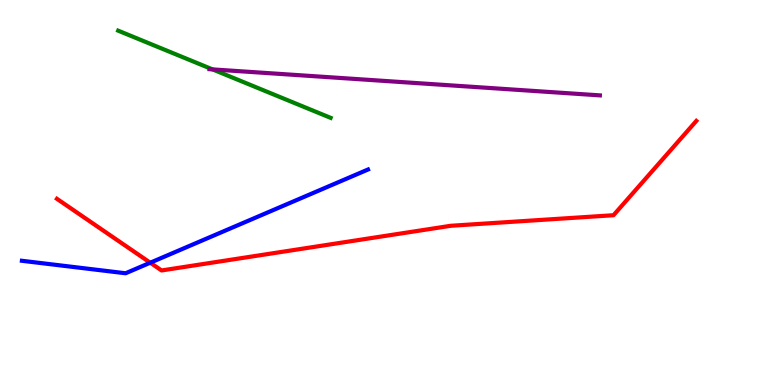[{'lines': ['blue', 'red'], 'intersections': [{'x': 1.94, 'y': 3.18}]}, {'lines': ['green', 'red'], 'intersections': []}, {'lines': ['purple', 'red'], 'intersections': []}, {'lines': ['blue', 'green'], 'intersections': []}, {'lines': ['blue', 'purple'], 'intersections': []}, {'lines': ['green', 'purple'], 'intersections': [{'x': 2.74, 'y': 8.2}]}]